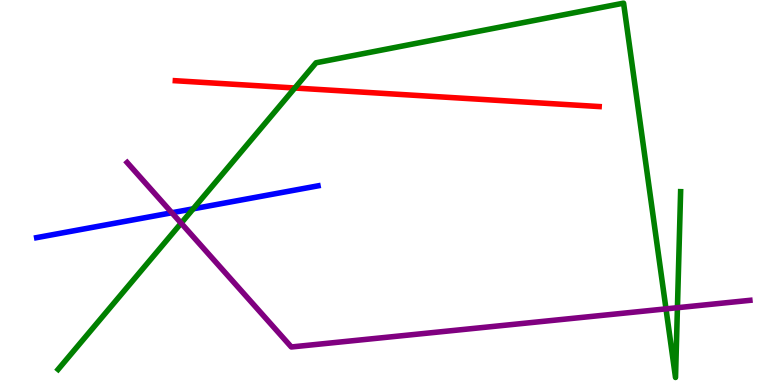[{'lines': ['blue', 'red'], 'intersections': []}, {'lines': ['green', 'red'], 'intersections': [{'x': 3.8, 'y': 7.71}]}, {'lines': ['purple', 'red'], 'intersections': []}, {'lines': ['blue', 'green'], 'intersections': [{'x': 2.49, 'y': 4.58}]}, {'lines': ['blue', 'purple'], 'intersections': [{'x': 2.22, 'y': 4.47}]}, {'lines': ['green', 'purple'], 'intersections': [{'x': 2.34, 'y': 4.2}, {'x': 8.59, 'y': 1.98}, {'x': 8.74, 'y': 2.01}]}]